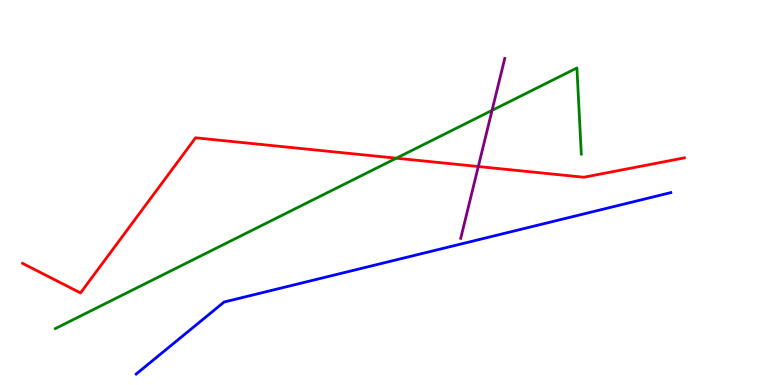[{'lines': ['blue', 'red'], 'intersections': []}, {'lines': ['green', 'red'], 'intersections': [{'x': 5.11, 'y': 5.89}]}, {'lines': ['purple', 'red'], 'intersections': [{'x': 6.17, 'y': 5.67}]}, {'lines': ['blue', 'green'], 'intersections': []}, {'lines': ['blue', 'purple'], 'intersections': []}, {'lines': ['green', 'purple'], 'intersections': [{'x': 6.35, 'y': 7.13}]}]